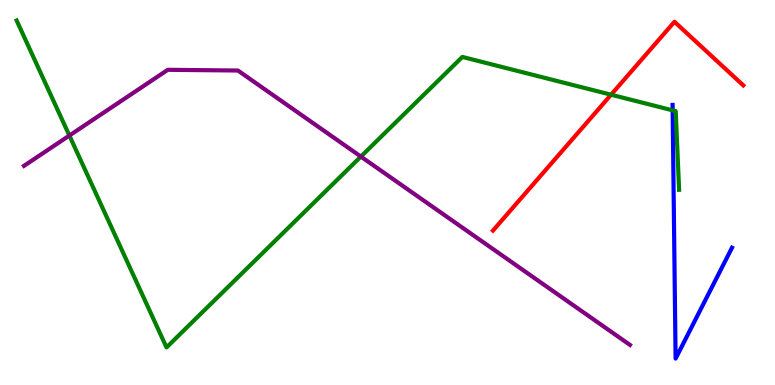[{'lines': ['blue', 'red'], 'intersections': []}, {'lines': ['green', 'red'], 'intersections': [{'x': 7.88, 'y': 7.54}]}, {'lines': ['purple', 'red'], 'intersections': []}, {'lines': ['blue', 'green'], 'intersections': [{'x': 8.68, 'y': 7.13}]}, {'lines': ['blue', 'purple'], 'intersections': []}, {'lines': ['green', 'purple'], 'intersections': [{'x': 0.895, 'y': 6.48}, {'x': 4.66, 'y': 5.93}]}]